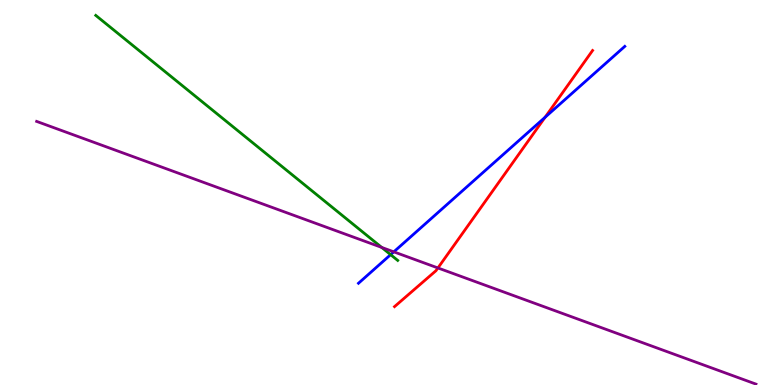[{'lines': ['blue', 'red'], 'intersections': [{'x': 7.03, 'y': 6.95}]}, {'lines': ['green', 'red'], 'intersections': []}, {'lines': ['purple', 'red'], 'intersections': [{'x': 5.65, 'y': 3.04}]}, {'lines': ['blue', 'green'], 'intersections': [{'x': 5.04, 'y': 3.39}]}, {'lines': ['blue', 'purple'], 'intersections': [{'x': 5.08, 'y': 3.46}]}, {'lines': ['green', 'purple'], 'intersections': [{'x': 4.93, 'y': 3.57}]}]